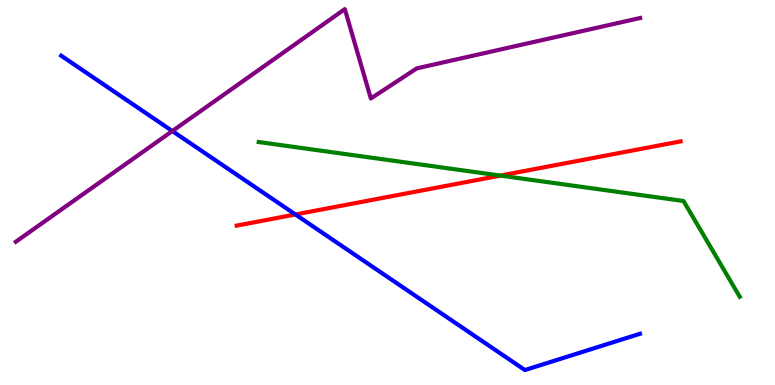[{'lines': ['blue', 'red'], 'intersections': [{'x': 3.81, 'y': 4.43}]}, {'lines': ['green', 'red'], 'intersections': [{'x': 6.46, 'y': 5.44}]}, {'lines': ['purple', 'red'], 'intersections': []}, {'lines': ['blue', 'green'], 'intersections': []}, {'lines': ['blue', 'purple'], 'intersections': [{'x': 2.22, 'y': 6.6}]}, {'lines': ['green', 'purple'], 'intersections': []}]